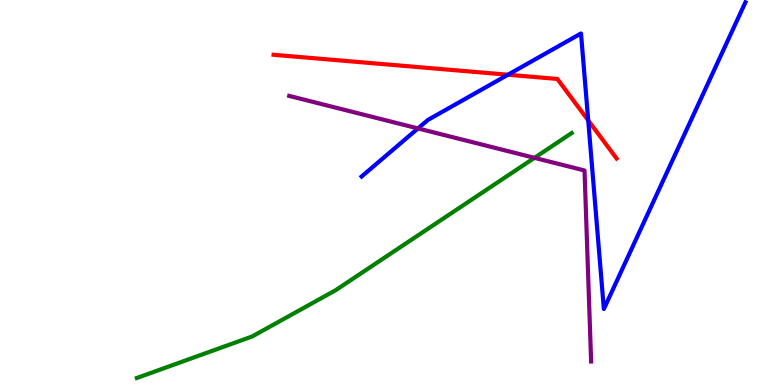[{'lines': ['blue', 'red'], 'intersections': [{'x': 6.55, 'y': 8.06}, {'x': 7.59, 'y': 6.87}]}, {'lines': ['green', 'red'], 'intersections': []}, {'lines': ['purple', 'red'], 'intersections': []}, {'lines': ['blue', 'green'], 'intersections': []}, {'lines': ['blue', 'purple'], 'intersections': [{'x': 5.39, 'y': 6.66}]}, {'lines': ['green', 'purple'], 'intersections': [{'x': 6.9, 'y': 5.9}]}]